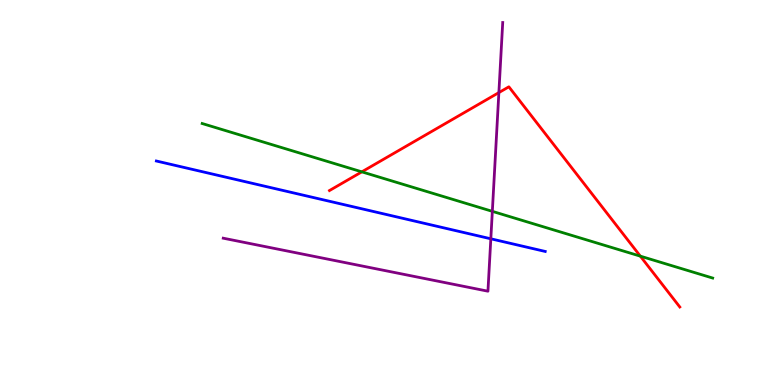[{'lines': ['blue', 'red'], 'intersections': []}, {'lines': ['green', 'red'], 'intersections': [{'x': 4.67, 'y': 5.54}, {'x': 8.26, 'y': 3.35}]}, {'lines': ['purple', 'red'], 'intersections': [{'x': 6.44, 'y': 7.6}]}, {'lines': ['blue', 'green'], 'intersections': []}, {'lines': ['blue', 'purple'], 'intersections': [{'x': 6.33, 'y': 3.8}]}, {'lines': ['green', 'purple'], 'intersections': [{'x': 6.35, 'y': 4.51}]}]